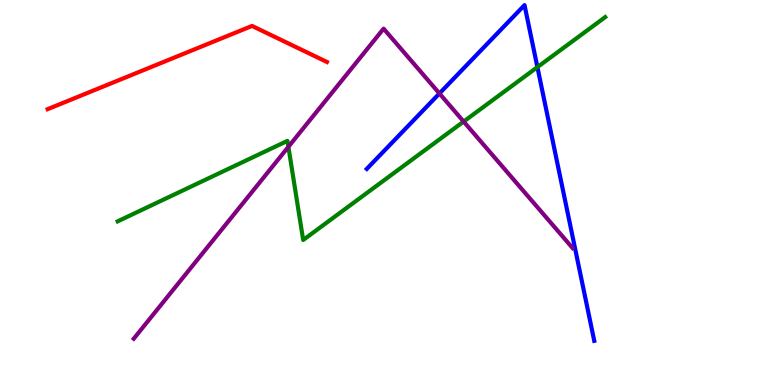[{'lines': ['blue', 'red'], 'intersections': []}, {'lines': ['green', 'red'], 'intersections': []}, {'lines': ['purple', 'red'], 'intersections': []}, {'lines': ['blue', 'green'], 'intersections': [{'x': 6.93, 'y': 8.26}]}, {'lines': ['blue', 'purple'], 'intersections': [{'x': 5.67, 'y': 7.57}]}, {'lines': ['green', 'purple'], 'intersections': [{'x': 3.72, 'y': 6.19}, {'x': 5.98, 'y': 6.84}]}]